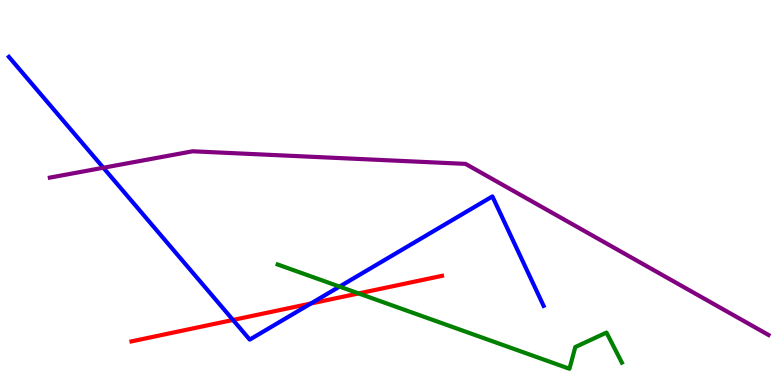[{'lines': ['blue', 'red'], 'intersections': [{'x': 3.01, 'y': 1.69}, {'x': 4.01, 'y': 2.12}]}, {'lines': ['green', 'red'], 'intersections': [{'x': 4.63, 'y': 2.38}]}, {'lines': ['purple', 'red'], 'intersections': []}, {'lines': ['blue', 'green'], 'intersections': [{'x': 4.38, 'y': 2.56}]}, {'lines': ['blue', 'purple'], 'intersections': [{'x': 1.33, 'y': 5.64}]}, {'lines': ['green', 'purple'], 'intersections': []}]